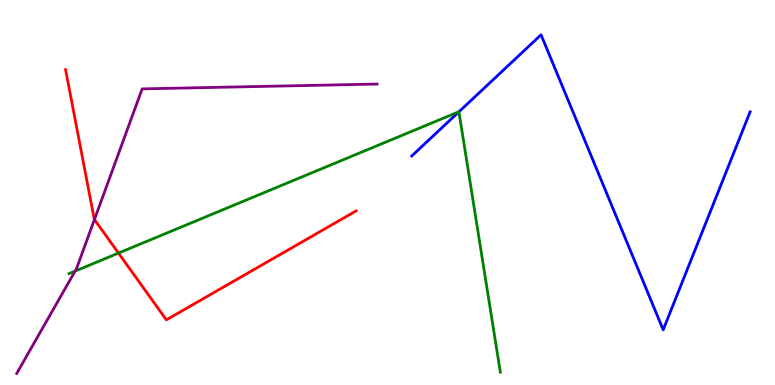[{'lines': ['blue', 'red'], 'intersections': []}, {'lines': ['green', 'red'], 'intersections': [{'x': 1.53, 'y': 3.43}]}, {'lines': ['purple', 'red'], 'intersections': [{'x': 1.22, 'y': 4.3}]}, {'lines': ['blue', 'green'], 'intersections': [{'x': 5.92, 'y': 7.1}]}, {'lines': ['blue', 'purple'], 'intersections': []}, {'lines': ['green', 'purple'], 'intersections': [{'x': 0.969, 'y': 2.96}]}]